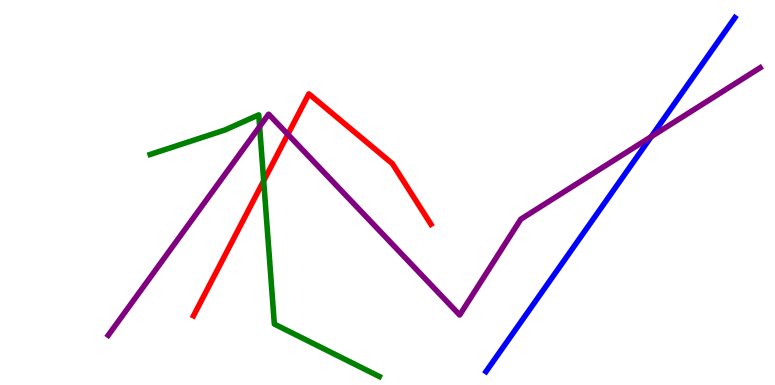[{'lines': ['blue', 'red'], 'intersections': []}, {'lines': ['green', 'red'], 'intersections': [{'x': 3.4, 'y': 5.3}]}, {'lines': ['purple', 'red'], 'intersections': [{'x': 3.71, 'y': 6.51}]}, {'lines': ['blue', 'green'], 'intersections': []}, {'lines': ['blue', 'purple'], 'intersections': [{'x': 8.4, 'y': 6.45}]}, {'lines': ['green', 'purple'], 'intersections': [{'x': 3.35, 'y': 6.71}]}]